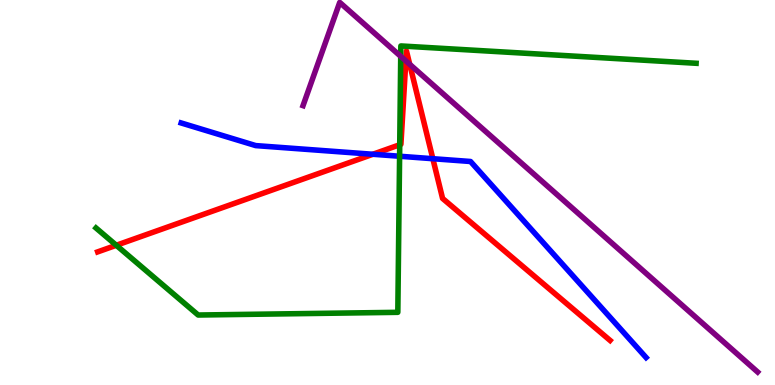[{'lines': ['blue', 'red'], 'intersections': [{'x': 4.81, 'y': 5.99}, {'x': 5.59, 'y': 5.88}]}, {'lines': ['green', 'red'], 'intersections': [{'x': 1.5, 'y': 3.63}, {'x': 5.16, 'y': 6.24}]}, {'lines': ['purple', 'red'], 'intersections': [{'x': 5.24, 'y': 8.42}, {'x': 5.29, 'y': 8.33}]}, {'lines': ['blue', 'green'], 'intersections': [{'x': 5.16, 'y': 5.94}]}, {'lines': ['blue', 'purple'], 'intersections': []}, {'lines': ['green', 'purple'], 'intersections': [{'x': 5.17, 'y': 8.54}]}]